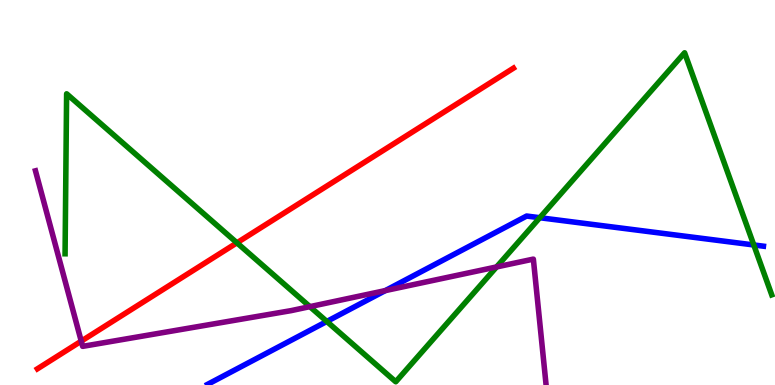[{'lines': ['blue', 'red'], 'intersections': []}, {'lines': ['green', 'red'], 'intersections': [{'x': 3.06, 'y': 3.69}]}, {'lines': ['purple', 'red'], 'intersections': [{'x': 1.05, 'y': 1.14}]}, {'lines': ['blue', 'green'], 'intersections': [{'x': 4.22, 'y': 1.65}, {'x': 6.97, 'y': 4.35}, {'x': 9.73, 'y': 3.64}]}, {'lines': ['blue', 'purple'], 'intersections': [{'x': 4.97, 'y': 2.45}]}, {'lines': ['green', 'purple'], 'intersections': [{'x': 4.0, 'y': 2.04}, {'x': 6.41, 'y': 3.07}]}]